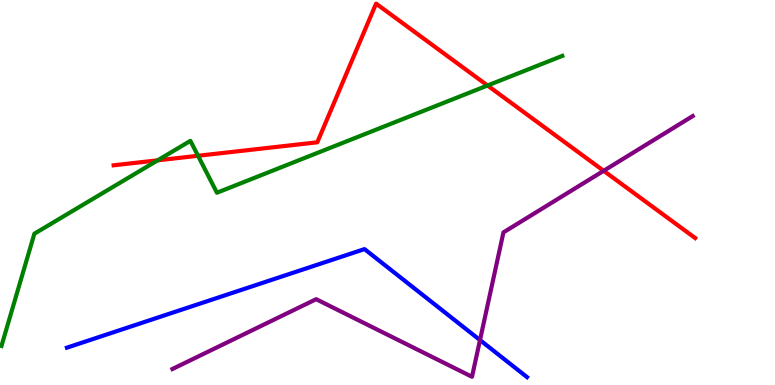[{'lines': ['blue', 'red'], 'intersections': []}, {'lines': ['green', 'red'], 'intersections': [{'x': 2.03, 'y': 5.84}, {'x': 2.56, 'y': 5.95}, {'x': 6.29, 'y': 7.78}]}, {'lines': ['purple', 'red'], 'intersections': [{'x': 7.79, 'y': 5.56}]}, {'lines': ['blue', 'green'], 'intersections': []}, {'lines': ['blue', 'purple'], 'intersections': [{'x': 6.19, 'y': 1.17}]}, {'lines': ['green', 'purple'], 'intersections': []}]